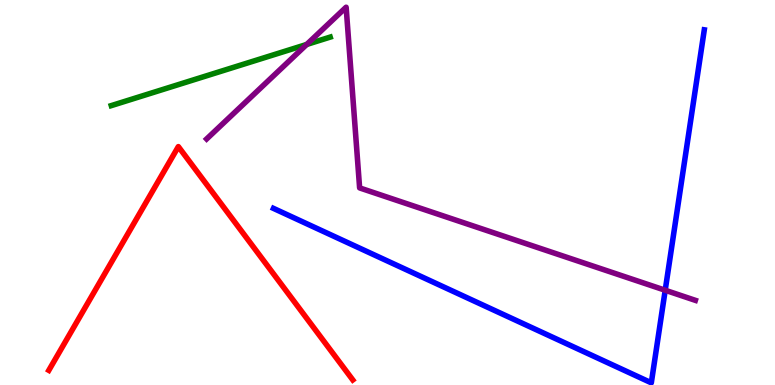[{'lines': ['blue', 'red'], 'intersections': []}, {'lines': ['green', 'red'], 'intersections': []}, {'lines': ['purple', 'red'], 'intersections': []}, {'lines': ['blue', 'green'], 'intersections': []}, {'lines': ['blue', 'purple'], 'intersections': [{'x': 8.58, 'y': 2.46}]}, {'lines': ['green', 'purple'], 'intersections': [{'x': 3.96, 'y': 8.85}]}]